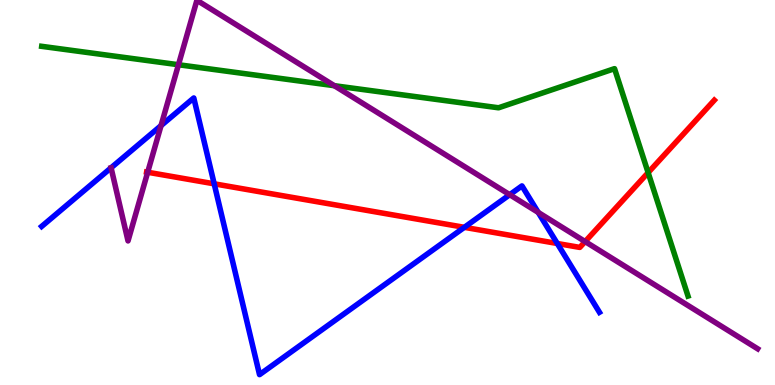[{'lines': ['blue', 'red'], 'intersections': [{'x': 2.76, 'y': 5.23}, {'x': 5.99, 'y': 4.1}, {'x': 7.19, 'y': 3.68}]}, {'lines': ['green', 'red'], 'intersections': [{'x': 8.36, 'y': 5.52}]}, {'lines': ['purple', 'red'], 'intersections': [{'x': 1.91, 'y': 5.53}, {'x': 7.55, 'y': 3.73}]}, {'lines': ['blue', 'green'], 'intersections': []}, {'lines': ['blue', 'purple'], 'intersections': [{'x': 2.08, 'y': 6.74}, {'x': 6.58, 'y': 4.94}, {'x': 6.94, 'y': 4.48}]}, {'lines': ['green', 'purple'], 'intersections': [{'x': 2.3, 'y': 8.32}, {'x': 4.31, 'y': 7.77}]}]